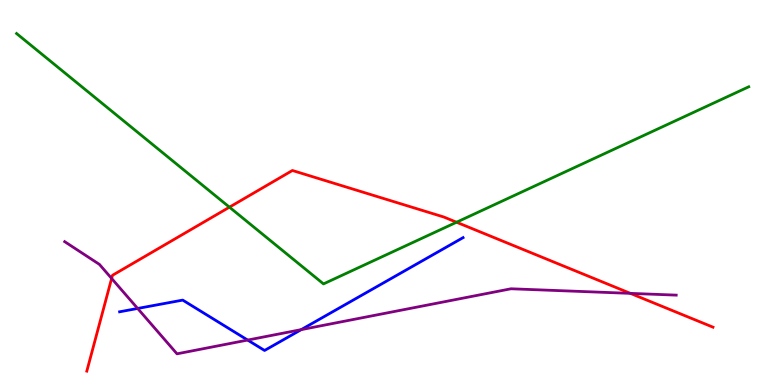[{'lines': ['blue', 'red'], 'intersections': []}, {'lines': ['green', 'red'], 'intersections': [{'x': 2.96, 'y': 4.62}, {'x': 5.89, 'y': 4.23}]}, {'lines': ['purple', 'red'], 'intersections': [{'x': 1.44, 'y': 2.77}, {'x': 8.13, 'y': 2.38}]}, {'lines': ['blue', 'green'], 'intersections': []}, {'lines': ['blue', 'purple'], 'intersections': [{'x': 1.78, 'y': 1.99}, {'x': 3.2, 'y': 1.17}, {'x': 3.89, 'y': 1.44}]}, {'lines': ['green', 'purple'], 'intersections': []}]